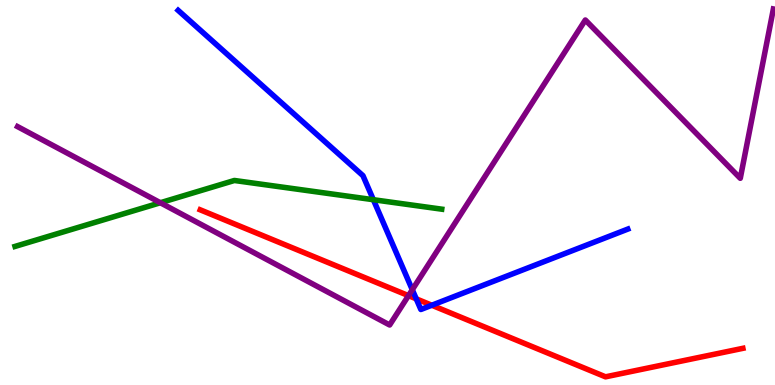[{'lines': ['blue', 'red'], 'intersections': [{'x': 5.37, 'y': 2.24}, {'x': 5.57, 'y': 2.07}]}, {'lines': ['green', 'red'], 'intersections': []}, {'lines': ['purple', 'red'], 'intersections': [{'x': 5.27, 'y': 2.32}]}, {'lines': ['blue', 'green'], 'intersections': [{'x': 4.82, 'y': 4.81}]}, {'lines': ['blue', 'purple'], 'intersections': [{'x': 5.32, 'y': 2.48}]}, {'lines': ['green', 'purple'], 'intersections': [{'x': 2.07, 'y': 4.73}]}]